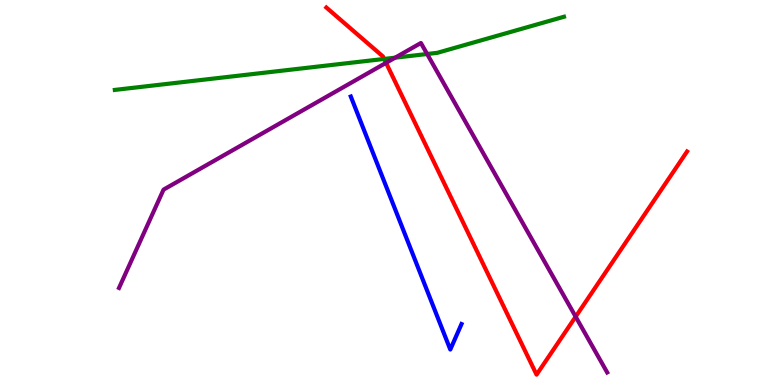[{'lines': ['blue', 'red'], 'intersections': []}, {'lines': ['green', 'red'], 'intersections': [{'x': 4.96, 'y': 8.47}]}, {'lines': ['purple', 'red'], 'intersections': [{'x': 4.98, 'y': 8.37}, {'x': 7.43, 'y': 1.77}]}, {'lines': ['blue', 'green'], 'intersections': []}, {'lines': ['blue', 'purple'], 'intersections': []}, {'lines': ['green', 'purple'], 'intersections': [{'x': 5.1, 'y': 8.5}, {'x': 5.51, 'y': 8.6}]}]